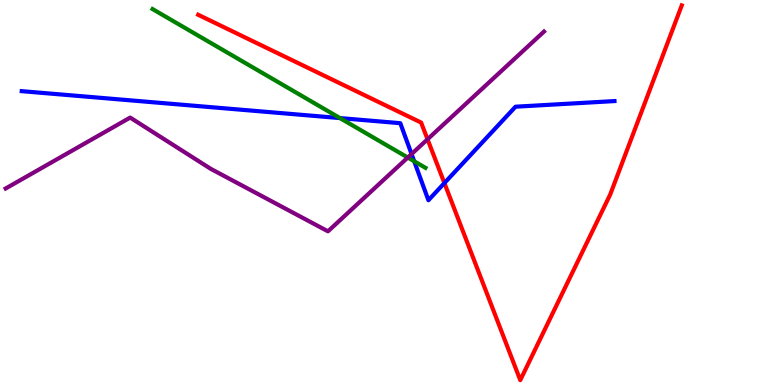[{'lines': ['blue', 'red'], 'intersections': [{'x': 5.73, 'y': 5.24}]}, {'lines': ['green', 'red'], 'intersections': []}, {'lines': ['purple', 'red'], 'intersections': [{'x': 5.52, 'y': 6.38}]}, {'lines': ['blue', 'green'], 'intersections': [{'x': 4.39, 'y': 6.93}, {'x': 5.34, 'y': 5.81}]}, {'lines': ['blue', 'purple'], 'intersections': [{'x': 5.31, 'y': 6.0}]}, {'lines': ['green', 'purple'], 'intersections': [{'x': 5.26, 'y': 5.91}]}]